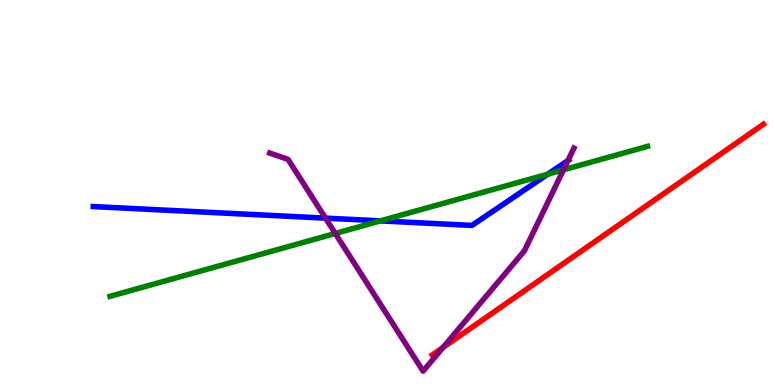[{'lines': ['blue', 'red'], 'intersections': []}, {'lines': ['green', 'red'], 'intersections': []}, {'lines': ['purple', 'red'], 'intersections': [{'x': 5.72, 'y': 0.975}]}, {'lines': ['blue', 'green'], 'intersections': [{'x': 4.91, 'y': 4.26}, {'x': 7.07, 'y': 5.48}]}, {'lines': ['blue', 'purple'], 'intersections': [{'x': 4.2, 'y': 4.33}, {'x': 7.33, 'y': 5.83}]}, {'lines': ['green', 'purple'], 'intersections': [{'x': 4.33, 'y': 3.94}, {'x': 7.27, 'y': 5.59}]}]